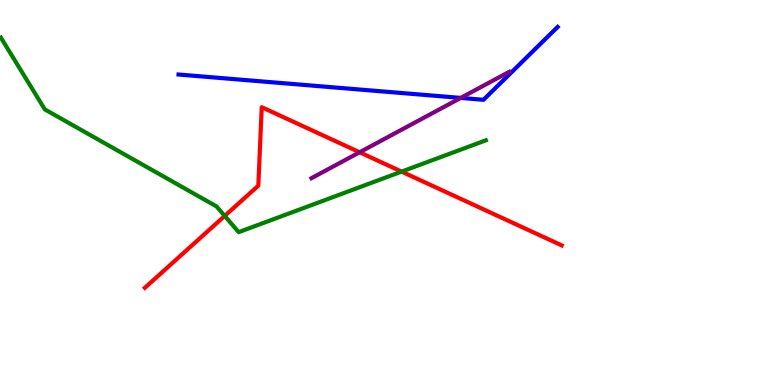[{'lines': ['blue', 'red'], 'intersections': []}, {'lines': ['green', 'red'], 'intersections': [{'x': 2.9, 'y': 4.39}, {'x': 5.18, 'y': 5.54}]}, {'lines': ['purple', 'red'], 'intersections': [{'x': 4.64, 'y': 6.04}]}, {'lines': ['blue', 'green'], 'intersections': []}, {'lines': ['blue', 'purple'], 'intersections': [{'x': 5.94, 'y': 7.46}]}, {'lines': ['green', 'purple'], 'intersections': []}]